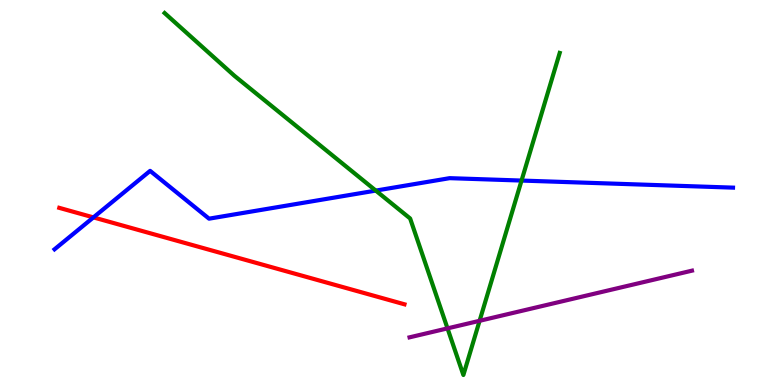[{'lines': ['blue', 'red'], 'intersections': [{'x': 1.21, 'y': 4.35}]}, {'lines': ['green', 'red'], 'intersections': []}, {'lines': ['purple', 'red'], 'intersections': []}, {'lines': ['blue', 'green'], 'intersections': [{'x': 4.85, 'y': 5.05}, {'x': 6.73, 'y': 5.31}]}, {'lines': ['blue', 'purple'], 'intersections': []}, {'lines': ['green', 'purple'], 'intersections': [{'x': 5.77, 'y': 1.47}, {'x': 6.19, 'y': 1.67}]}]